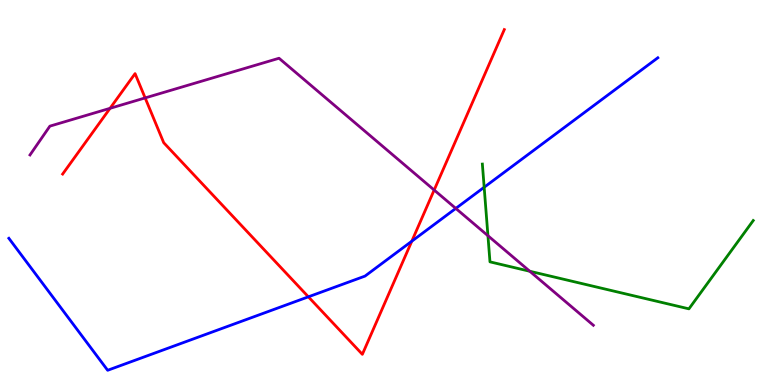[{'lines': ['blue', 'red'], 'intersections': [{'x': 3.98, 'y': 2.29}, {'x': 5.31, 'y': 3.73}]}, {'lines': ['green', 'red'], 'intersections': []}, {'lines': ['purple', 'red'], 'intersections': [{'x': 1.42, 'y': 7.19}, {'x': 1.87, 'y': 7.46}, {'x': 5.6, 'y': 5.06}]}, {'lines': ['blue', 'green'], 'intersections': [{'x': 6.25, 'y': 5.14}]}, {'lines': ['blue', 'purple'], 'intersections': [{'x': 5.88, 'y': 4.59}]}, {'lines': ['green', 'purple'], 'intersections': [{'x': 6.3, 'y': 3.88}, {'x': 6.84, 'y': 2.95}]}]